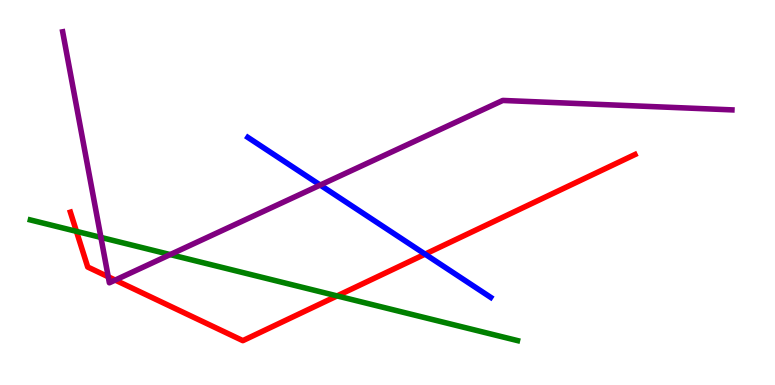[{'lines': ['blue', 'red'], 'intersections': [{'x': 5.49, 'y': 3.4}]}, {'lines': ['green', 'red'], 'intersections': [{'x': 0.986, 'y': 3.99}, {'x': 4.35, 'y': 2.31}]}, {'lines': ['purple', 'red'], 'intersections': [{'x': 1.4, 'y': 2.81}, {'x': 1.49, 'y': 2.73}]}, {'lines': ['blue', 'green'], 'intersections': []}, {'lines': ['blue', 'purple'], 'intersections': [{'x': 4.13, 'y': 5.19}]}, {'lines': ['green', 'purple'], 'intersections': [{'x': 1.3, 'y': 3.83}, {'x': 2.2, 'y': 3.39}]}]